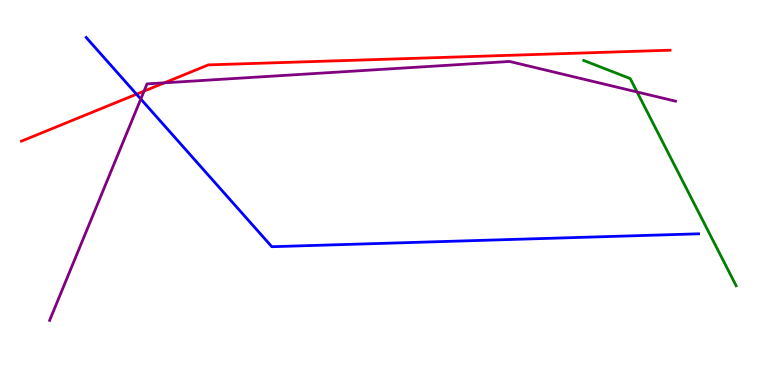[{'lines': ['blue', 'red'], 'intersections': [{'x': 1.76, 'y': 7.55}]}, {'lines': ['green', 'red'], 'intersections': []}, {'lines': ['purple', 'red'], 'intersections': [{'x': 1.86, 'y': 7.63}, {'x': 2.12, 'y': 7.85}]}, {'lines': ['blue', 'green'], 'intersections': []}, {'lines': ['blue', 'purple'], 'intersections': [{'x': 1.82, 'y': 7.43}]}, {'lines': ['green', 'purple'], 'intersections': [{'x': 8.22, 'y': 7.61}]}]